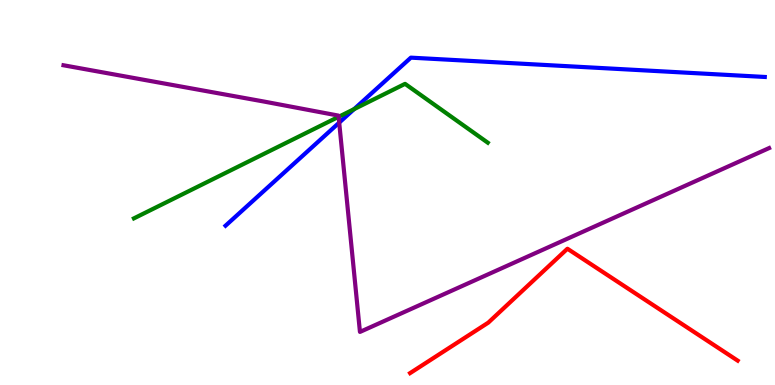[{'lines': ['blue', 'red'], 'intersections': []}, {'lines': ['green', 'red'], 'intersections': []}, {'lines': ['purple', 'red'], 'intersections': []}, {'lines': ['blue', 'green'], 'intersections': [{'x': 4.57, 'y': 7.17}]}, {'lines': ['blue', 'purple'], 'intersections': [{'x': 4.38, 'y': 6.81}]}, {'lines': ['green', 'purple'], 'intersections': [{'x': 4.37, 'y': 6.97}]}]